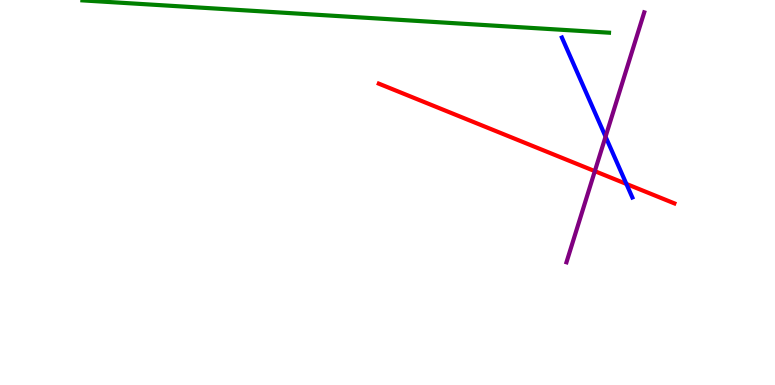[{'lines': ['blue', 'red'], 'intersections': [{'x': 8.08, 'y': 5.22}]}, {'lines': ['green', 'red'], 'intersections': []}, {'lines': ['purple', 'red'], 'intersections': [{'x': 7.68, 'y': 5.55}]}, {'lines': ['blue', 'green'], 'intersections': []}, {'lines': ['blue', 'purple'], 'intersections': [{'x': 7.81, 'y': 6.45}]}, {'lines': ['green', 'purple'], 'intersections': []}]